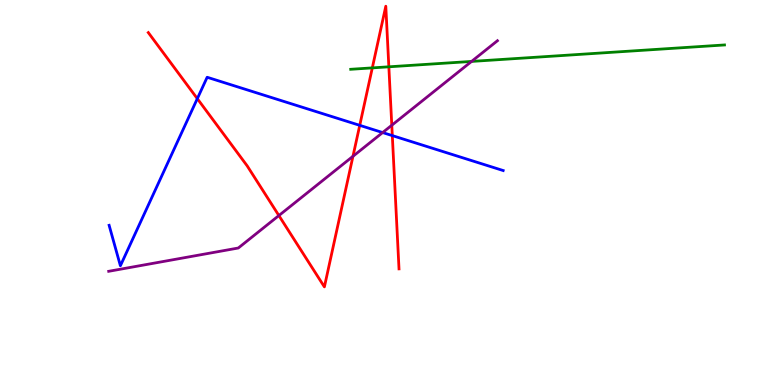[{'lines': ['blue', 'red'], 'intersections': [{'x': 2.55, 'y': 7.44}, {'x': 4.64, 'y': 6.74}, {'x': 5.06, 'y': 6.48}]}, {'lines': ['green', 'red'], 'intersections': [{'x': 4.8, 'y': 8.24}, {'x': 5.02, 'y': 8.26}]}, {'lines': ['purple', 'red'], 'intersections': [{'x': 3.6, 'y': 4.4}, {'x': 4.55, 'y': 5.94}, {'x': 5.06, 'y': 6.75}]}, {'lines': ['blue', 'green'], 'intersections': []}, {'lines': ['blue', 'purple'], 'intersections': [{'x': 4.94, 'y': 6.56}]}, {'lines': ['green', 'purple'], 'intersections': [{'x': 6.08, 'y': 8.4}]}]